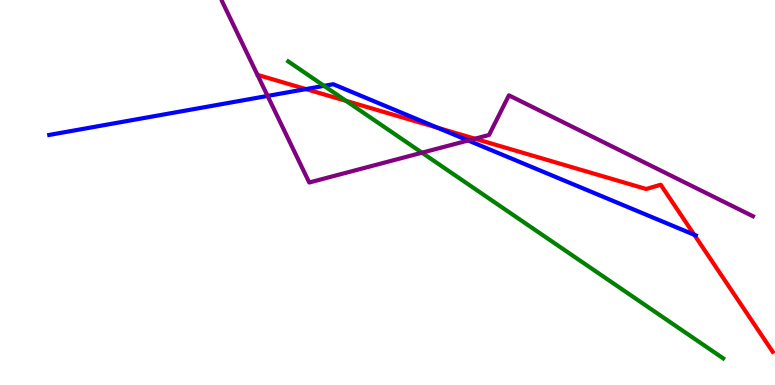[{'lines': ['blue', 'red'], 'intersections': [{'x': 3.95, 'y': 7.69}, {'x': 5.65, 'y': 6.68}, {'x': 8.96, 'y': 3.9}]}, {'lines': ['green', 'red'], 'intersections': [{'x': 4.46, 'y': 7.38}]}, {'lines': ['purple', 'red'], 'intersections': [{'x': 6.13, 'y': 6.4}]}, {'lines': ['blue', 'green'], 'intersections': [{'x': 4.18, 'y': 7.77}]}, {'lines': ['blue', 'purple'], 'intersections': [{'x': 3.45, 'y': 7.51}, {'x': 6.04, 'y': 6.35}]}, {'lines': ['green', 'purple'], 'intersections': [{'x': 5.44, 'y': 6.03}]}]